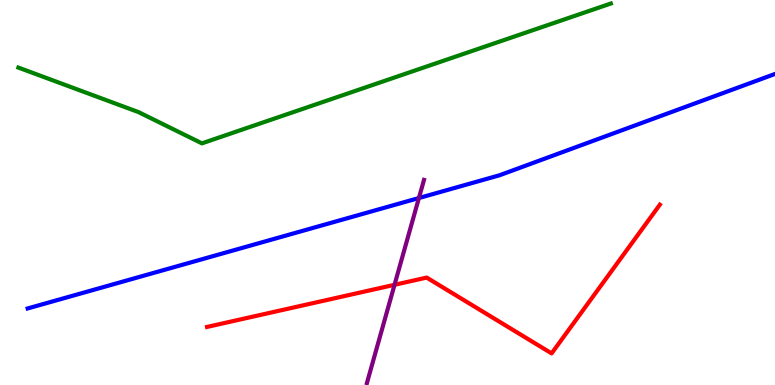[{'lines': ['blue', 'red'], 'intersections': []}, {'lines': ['green', 'red'], 'intersections': []}, {'lines': ['purple', 'red'], 'intersections': [{'x': 5.09, 'y': 2.6}]}, {'lines': ['blue', 'green'], 'intersections': []}, {'lines': ['blue', 'purple'], 'intersections': [{'x': 5.41, 'y': 4.86}]}, {'lines': ['green', 'purple'], 'intersections': []}]